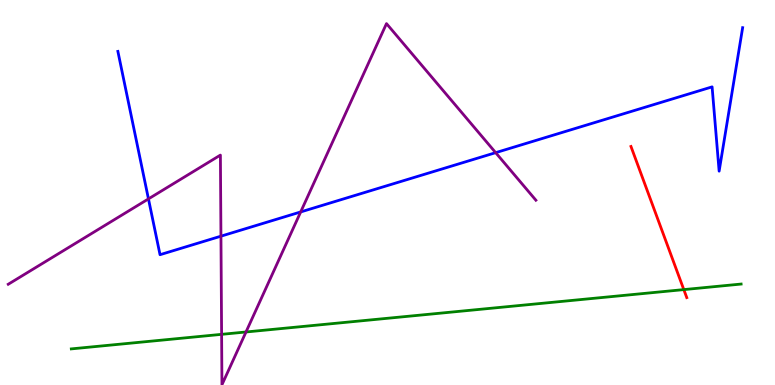[{'lines': ['blue', 'red'], 'intersections': []}, {'lines': ['green', 'red'], 'intersections': [{'x': 8.82, 'y': 2.48}]}, {'lines': ['purple', 'red'], 'intersections': []}, {'lines': ['blue', 'green'], 'intersections': []}, {'lines': ['blue', 'purple'], 'intersections': [{'x': 1.92, 'y': 4.83}, {'x': 2.85, 'y': 3.87}, {'x': 3.88, 'y': 4.5}, {'x': 6.4, 'y': 6.03}]}, {'lines': ['green', 'purple'], 'intersections': [{'x': 2.86, 'y': 1.32}, {'x': 3.17, 'y': 1.38}]}]